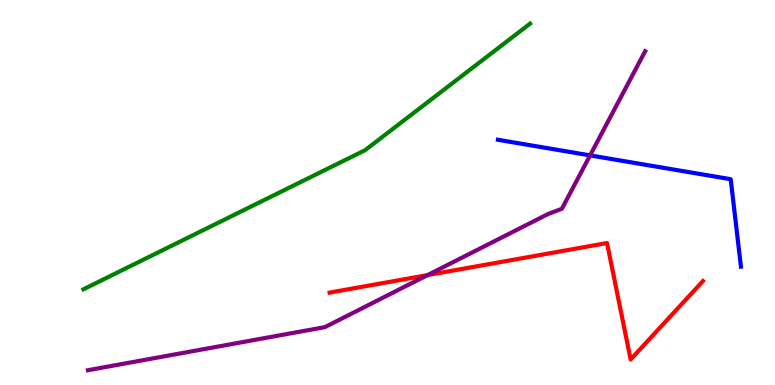[{'lines': ['blue', 'red'], 'intersections': []}, {'lines': ['green', 'red'], 'intersections': []}, {'lines': ['purple', 'red'], 'intersections': [{'x': 5.52, 'y': 2.85}]}, {'lines': ['blue', 'green'], 'intersections': []}, {'lines': ['blue', 'purple'], 'intersections': [{'x': 7.61, 'y': 5.96}]}, {'lines': ['green', 'purple'], 'intersections': []}]